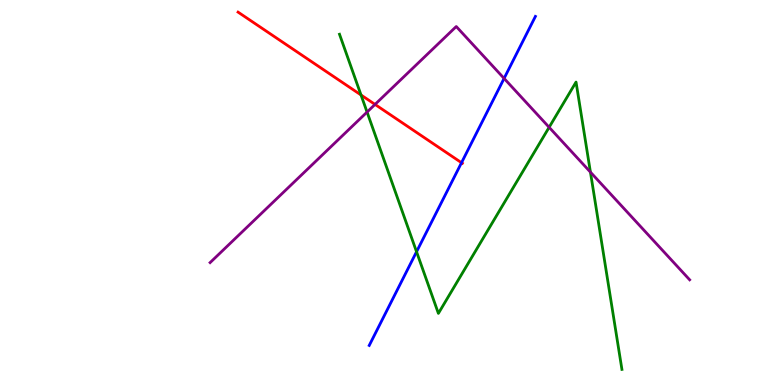[{'lines': ['blue', 'red'], 'intersections': [{'x': 5.96, 'y': 5.77}]}, {'lines': ['green', 'red'], 'intersections': [{'x': 4.66, 'y': 7.53}]}, {'lines': ['purple', 'red'], 'intersections': [{'x': 4.84, 'y': 7.29}]}, {'lines': ['blue', 'green'], 'intersections': [{'x': 5.37, 'y': 3.46}]}, {'lines': ['blue', 'purple'], 'intersections': [{'x': 6.5, 'y': 7.96}]}, {'lines': ['green', 'purple'], 'intersections': [{'x': 4.74, 'y': 7.09}, {'x': 7.09, 'y': 6.69}, {'x': 7.62, 'y': 5.53}]}]